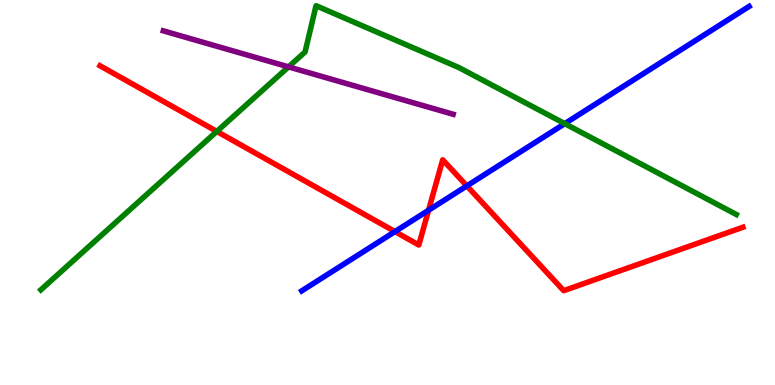[{'lines': ['blue', 'red'], 'intersections': [{'x': 5.1, 'y': 3.98}, {'x': 5.53, 'y': 4.54}, {'x': 6.02, 'y': 5.17}]}, {'lines': ['green', 'red'], 'intersections': [{'x': 2.8, 'y': 6.59}]}, {'lines': ['purple', 'red'], 'intersections': []}, {'lines': ['blue', 'green'], 'intersections': [{'x': 7.29, 'y': 6.79}]}, {'lines': ['blue', 'purple'], 'intersections': []}, {'lines': ['green', 'purple'], 'intersections': [{'x': 3.72, 'y': 8.26}]}]